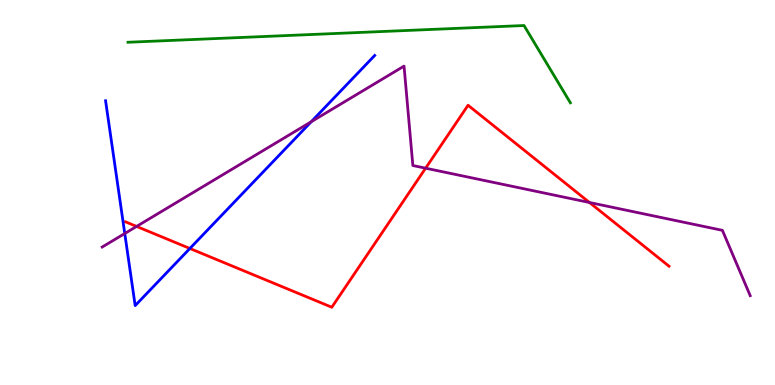[{'lines': ['blue', 'red'], 'intersections': [{'x': 2.45, 'y': 3.55}]}, {'lines': ['green', 'red'], 'intersections': []}, {'lines': ['purple', 'red'], 'intersections': [{'x': 1.76, 'y': 4.12}, {'x': 5.49, 'y': 5.63}, {'x': 7.61, 'y': 4.74}]}, {'lines': ['blue', 'green'], 'intersections': []}, {'lines': ['blue', 'purple'], 'intersections': [{'x': 1.61, 'y': 3.93}, {'x': 4.02, 'y': 6.84}]}, {'lines': ['green', 'purple'], 'intersections': []}]